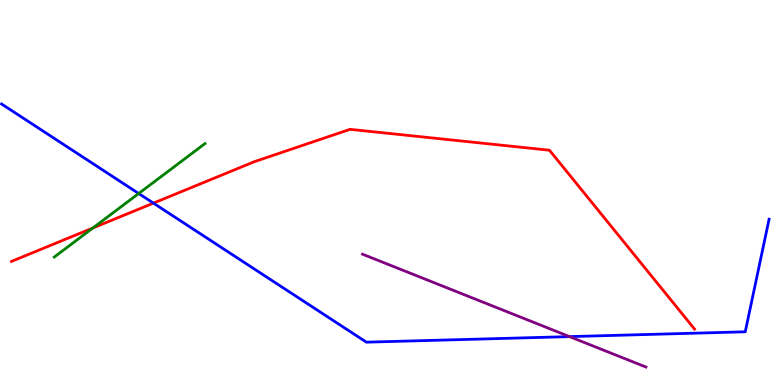[{'lines': ['blue', 'red'], 'intersections': [{'x': 1.98, 'y': 4.72}]}, {'lines': ['green', 'red'], 'intersections': [{'x': 1.2, 'y': 4.08}]}, {'lines': ['purple', 'red'], 'intersections': []}, {'lines': ['blue', 'green'], 'intersections': [{'x': 1.79, 'y': 4.97}]}, {'lines': ['blue', 'purple'], 'intersections': [{'x': 7.35, 'y': 1.26}]}, {'lines': ['green', 'purple'], 'intersections': []}]